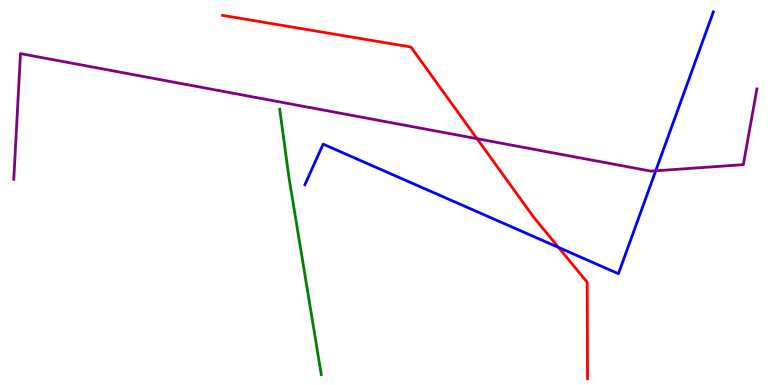[{'lines': ['blue', 'red'], 'intersections': [{'x': 7.21, 'y': 3.57}]}, {'lines': ['green', 'red'], 'intersections': []}, {'lines': ['purple', 'red'], 'intersections': [{'x': 6.16, 'y': 6.4}]}, {'lines': ['blue', 'green'], 'intersections': []}, {'lines': ['blue', 'purple'], 'intersections': [{'x': 8.46, 'y': 5.56}]}, {'lines': ['green', 'purple'], 'intersections': []}]